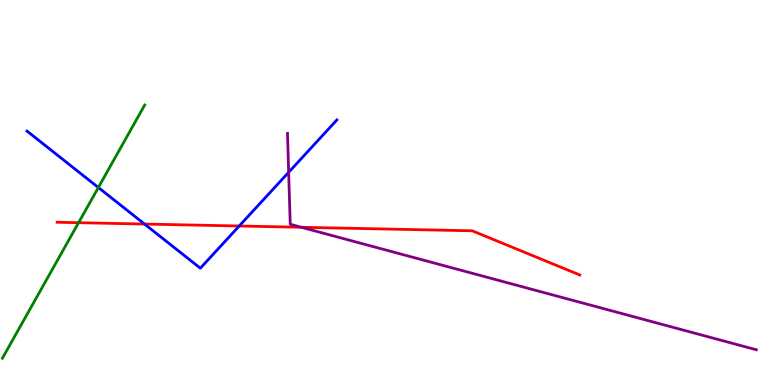[{'lines': ['blue', 'red'], 'intersections': [{'x': 1.86, 'y': 4.18}, {'x': 3.09, 'y': 4.13}]}, {'lines': ['green', 'red'], 'intersections': [{'x': 1.01, 'y': 4.22}]}, {'lines': ['purple', 'red'], 'intersections': [{'x': 3.89, 'y': 4.1}]}, {'lines': ['blue', 'green'], 'intersections': [{'x': 1.27, 'y': 5.13}]}, {'lines': ['blue', 'purple'], 'intersections': [{'x': 3.72, 'y': 5.52}]}, {'lines': ['green', 'purple'], 'intersections': []}]